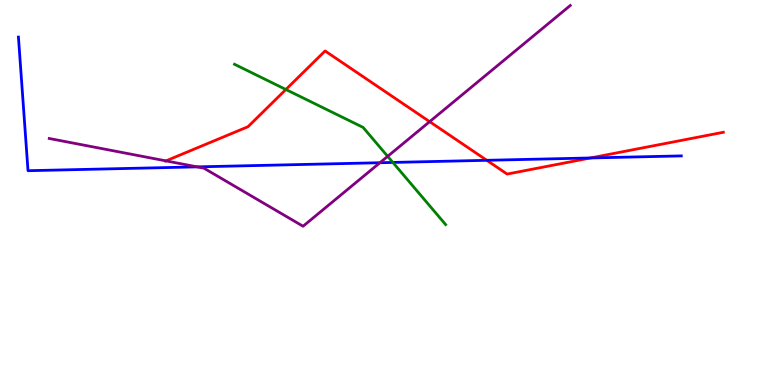[{'lines': ['blue', 'red'], 'intersections': [{'x': 6.28, 'y': 5.84}, {'x': 7.62, 'y': 5.9}]}, {'lines': ['green', 'red'], 'intersections': [{'x': 3.69, 'y': 7.68}]}, {'lines': ['purple', 'red'], 'intersections': [{'x': 2.14, 'y': 5.82}, {'x': 5.54, 'y': 6.84}]}, {'lines': ['blue', 'green'], 'intersections': [{'x': 5.07, 'y': 5.78}]}, {'lines': ['blue', 'purple'], 'intersections': [{'x': 2.54, 'y': 5.67}, {'x': 4.9, 'y': 5.77}]}, {'lines': ['green', 'purple'], 'intersections': [{'x': 5.0, 'y': 5.94}]}]